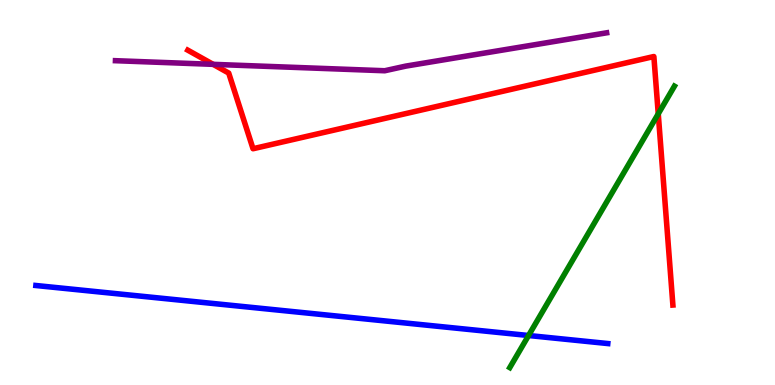[{'lines': ['blue', 'red'], 'intersections': []}, {'lines': ['green', 'red'], 'intersections': [{'x': 8.49, 'y': 7.04}]}, {'lines': ['purple', 'red'], 'intersections': [{'x': 2.75, 'y': 8.33}]}, {'lines': ['blue', 'green'], 'intersections': [{'x': 6.82, 'y': 1.29}]}, {'lines': ['blue', 'purple'], 'intersections': []}, {'lines': ['green', 'purple'], 'intersections': []}]